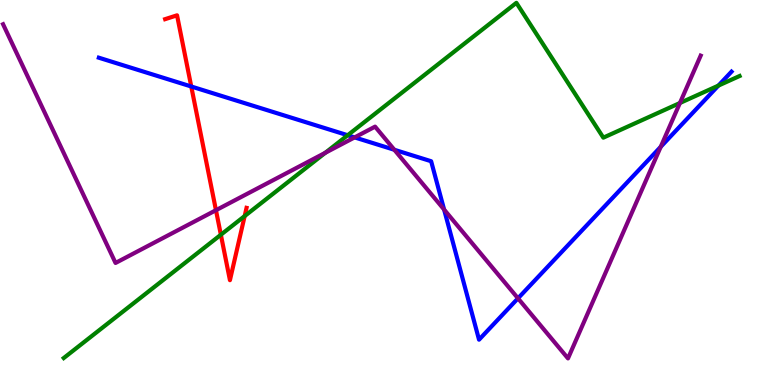[{'lines': ['blue', 'red'], 'intersections': [{'x': 2.47, 'y': 7.75}]}, {'lines': ['green', 'red'], 'intersections': [{'x': 2.85, 'y': 3.9}, {'x': 3.16, 'y': 4.39}]}, {'lines': ['purple', 'red'], 'intersections': [{'x': 2.79, 'y': 4.54}]}, {'lines': ['blue', 'green'], 'intersections': [{'x': 4.49, 'y': 6.49}, {'x': 9.27, 'y': 7.78}]}, {'lines': ['blue', 'purple'], 'intersections': [{'x': 4.58, 'y': 6.43}, {'x': 5.09, 'y': 6.11}, {'x': 5.73, 'y': 4.56}, {'x': 6.68, 'y': 2.25}, {'x': 8.53, 'y': 6.19}]}, {'lines': ['green', 'purple'], 'intersections': [{'x': 4.2, 'y': 6.03}, {'x': 8.77, 'y': 7.32}]}]